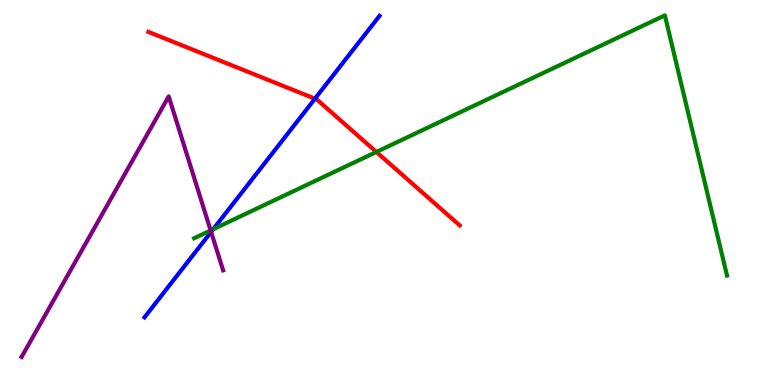[{'lines': ['blue', 'red'], 'intersections': [{'x': 4.06, 'y': 7.44}]}, {'lines': ['green', 'red'], 'intersections': [{'x': 4.86, 'y': 6.05}]}, {'lines': ['purple', 'red'], 'intersections': []}, {'lines': ['blue', 'green'], 'intersections': [{'x': 2.75, 'y': 4.05}]}, {'lines': ['blue', 'purple'], 'intersections': [{'x': 2.72, 'y': 3.98}]}, {'lines': ['green', 'purple'], 'intersections': [{'x': 2.72, 'y': 4.01}]}]